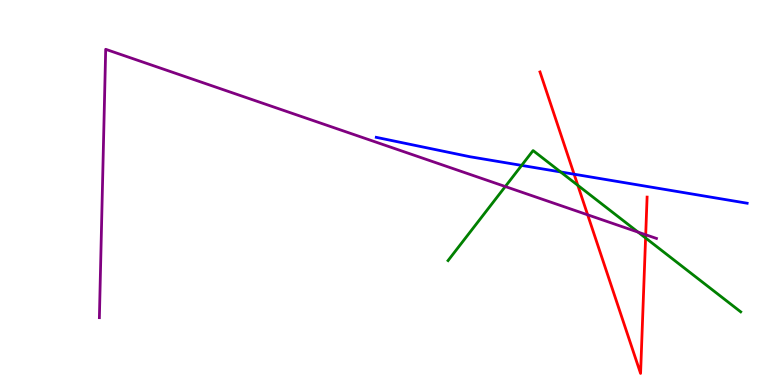[{'lines': ['blue', 'red'], 'intersections': [{'x': 7.41, 'y': 5.48}]}, {'lines': ['green', 'red'], 'intersections': [{'x': 7.46, 'y': 5.19}, {'x': 8.33, 'y': 3.82}]}, {'lines': ['purple', 'red'], 'intersections': [{'x': 7.58, 'y': 4.42}, {'x': 8.33, 'y': 3.9}]}, {'lines': ['blue', 'green'], 'intersections': [{'x': 6.73, 'y': 5.7}, {'x': 7.23, 'y': 5.53}]}, {'lines': ['blue', 'purple'], 'intersections': []}, {'lines': ['green', 'purple'], 'intersections': [{'x': 6.52, 'y': 5.16}, {'x': 8.23, 'y': 3.97}]}]